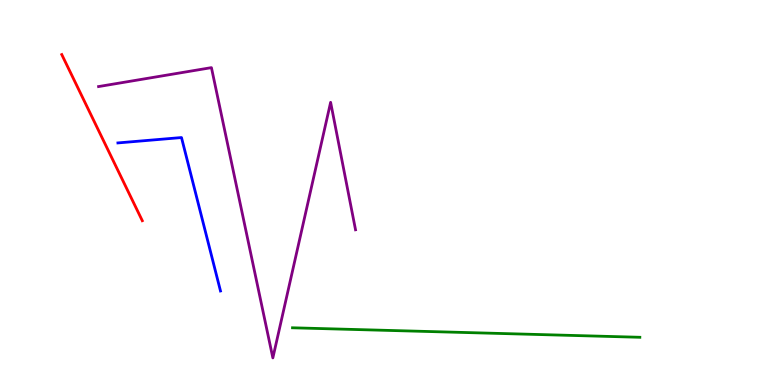[{'lines': ['blue', 'red'], 'intersections': []}, {'lines': ['green', 'red'], 'intersections': []}, {'lines': ['purple', 'red'], 'intersections': []}, {'lines': ['blue', 'green'], 'intersections': []}, {'lines': ['blue', 'purple'], 'intersections': []}, {'lines': ['green', 'purple'], 'intersections': []}]